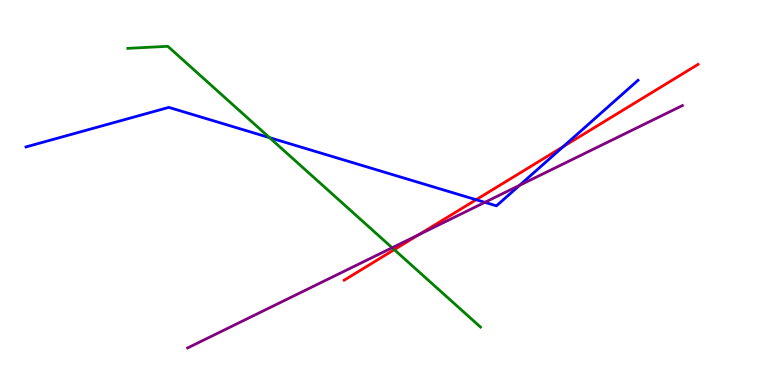[{'lines': ['blue', 'red'], 'intersections': [{'x': 6.14, 'y': 4.81}, {'x': 7.27, 'y': 6.19}]}, {'lines': ['green', 'red'], 'intersections': [{'x': 5.09, 'y': 3.52}]}, {'lines': ['purple', 'red'], 'intersections': [{'x': 5.4, 'y': 3.9}]}, {'lines': ['blue', 'green'], 'intersections': [{'x': 3.48, 'y': 6.43}]}, {'lines': ['blue', 'purple'], 'intersections': [{'x': 6.26, 'y': 4.74}, {'x': 6.7, 'y': 5.19}]}, {'lines': ['green', 'purple'], 'intersections': [{'x': 5.06, 'y': 3.56}]}]